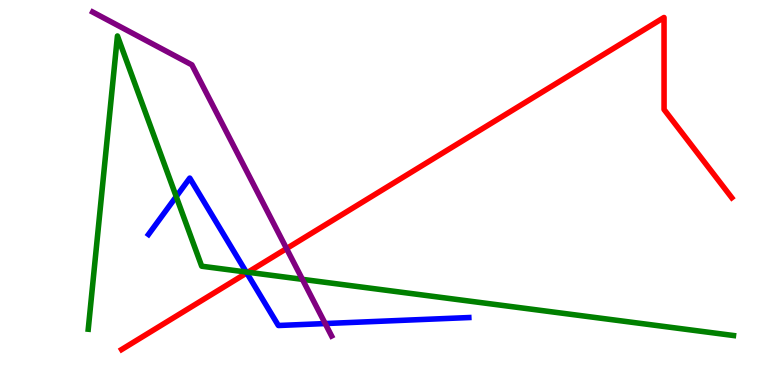[{'lines': ['blue', 'red'], 'intersections': [{'x': 3.18, 'y': 2.91}]}, {'lines': ['green', 'red'], 'intersections': [{'x': 3.2, 'y': 2.93}]}, {'lines': ['purple', 'red'], 'intersections': [{'x': 3.7, 'y': 3.54}]}, {'lines': ['blue', 'green'], 'intersections': [{'x': 2.27, 'y': 4.89}, {'x': 3.18, 'y': 2.93}]}, {'lines': ['blue', 'purple'], 'intersections': [{'x': 4.2, 'y': 1.6}]}, {'lines': ['green', 'purple'], 'intersections': [{'x': 3.9, 'y': 2.74}]}]